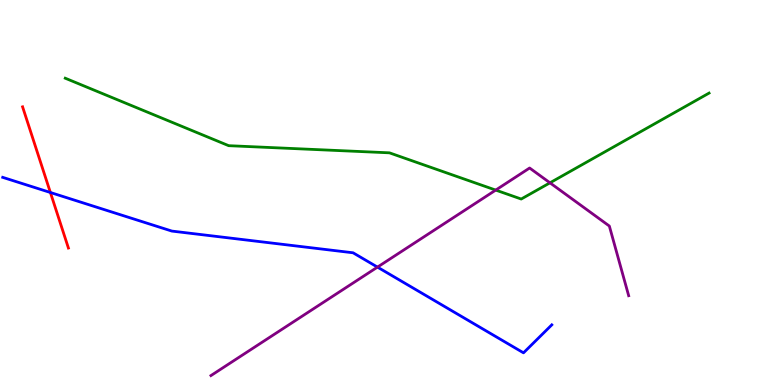[{'lines': ['blue', 'red'], 'intersections': [{'x': 0.65, 'y': 5.0}]}, {'lines': ['green', 'red'], 'intersections': []}, {'lines': ['purple', 'red'], 'intersections': []}, {'lines': ['blue', 'green'], 'intersections': []}, {'lines': ['blue', 'purple'], 'intersections': [{'x': 4.87, 'y': 3.06}]}, {'lines': ['green', 'purple'], 'intersections': [{'x': 6.4, 'y': 5.06}, {'x': 7.1, 'y': 5.25}]}]